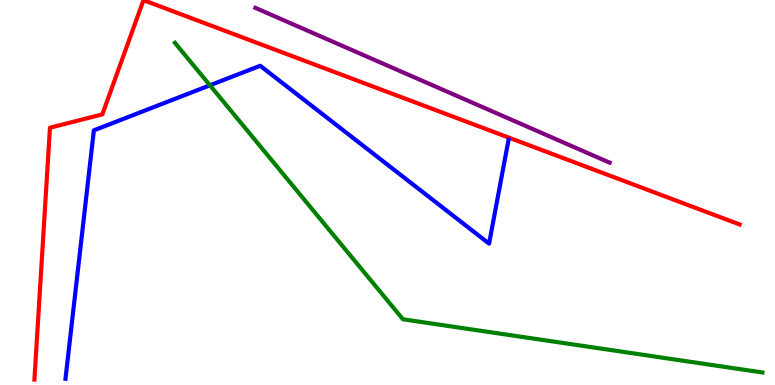[{'lines': ['blue', 'red'], 'intersections': []}, {'lines': ['green', 'red'], 'intersections': []}, {'lines': ['purple', 'red'], 'intersections': []}, {'lines': ['blue', 'green'], 'intersections': [{'x': 2.71, 'y': 7.78}]}, {'lines': ['blue', 'purple'], 'intersections': []}, {'lines': ['green', 'purple'], 'intersections': []}]